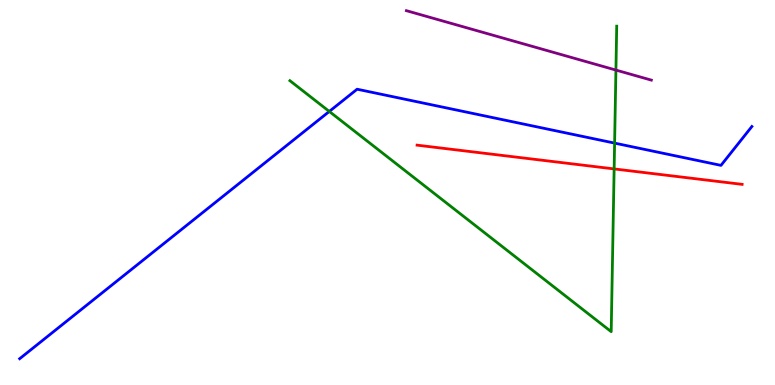[{'lines': ['blue', 'red'], 'intersections': []}, {'lines': ['green', 'red'], 'intersections': [{'x': 7.92, 'y': 5.61}]}, {'lines': ['purple', 'red'], 'intersections': []}, {'lines': ['blue', 'green'], 'intersections': [{'x': 4.25, 'y': 7.11}, {'x': 7.93, 'y': 6.28}]}, {'lines': ['blue', 'purple'], 'intersections': []}, {'lines': ['green', 'purple'], 'intersections': [{'x': 7.95, 'y': 8.18}]}]